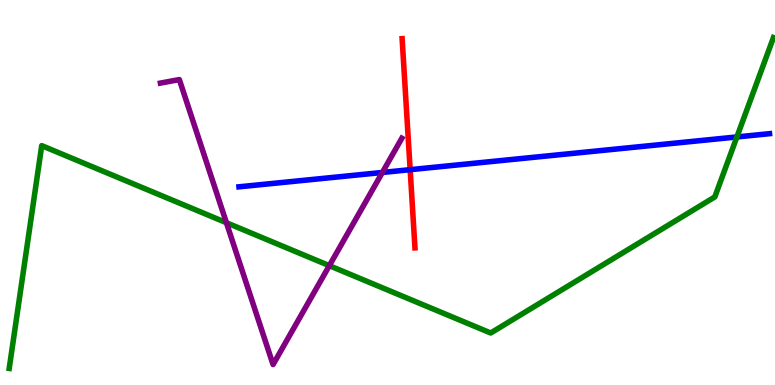[{'lines': ['blue', 'red'], 'intersections': [{'x': 5.29, 'y': 5.59}]}, {'lines': ['green', 'red'], 'intersections': []}, {'lines': ['purple', 'red'], 'intersections': []}, {'lines': ['blue', 'green'], 'intersections': [{'x': 9.51, 'y': 6.44}]}, {'lines': ['blue', 'purple'], 'intersections': [{'x': 4.93, 'y': 5.52}]}, {'lines': ['green', 'purple'], 'intersections': [{'x': 2.92, 'y': 4.22}, {'x': 4.25, 'y': 3.1}]}]